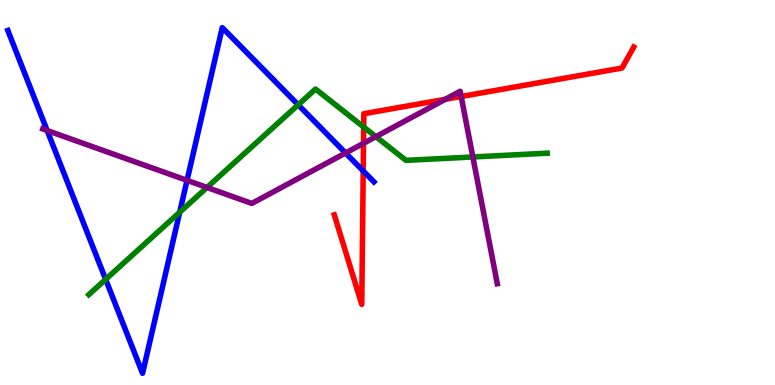[{'lines': ['blue', 'red'], 'intersections': [{'x': 4.69, 'y': 5.56}]}, {'lines': ['green', 'red'], 'intersections': [{'x': 4.69, 'y': 6.7}]}, {'lines': ['purple', 'red'], 'intersections': [{'x': 4.69, 'y': 6.28}, {'x': 5.75, 'y': 7.42}, {'x': 5.95, 'y': 7.49}]}, {'lines': ['blue', 'green'], 'intersections': [{'x': 1.36, 'y': 2.74}, {'x': 2.32, 'y': 4.49}, {'x': 3.85, 'y': 7.28}]}, {'lines': ['blue', 'purple'], 'intersections': [{'x': 0.608, 'y': 6.61}, {'x': 2.41, 'y': 5.32}, {'x': 4.46, 'y': 6.03}]}, {'lines': ['green', 'purple'], 'intersections': [{'x': 2.67, 'y': 5.13}, {'x': 4.85, 'y': 6.45}, {'x': 6.1, 'y': 5.92}]}]